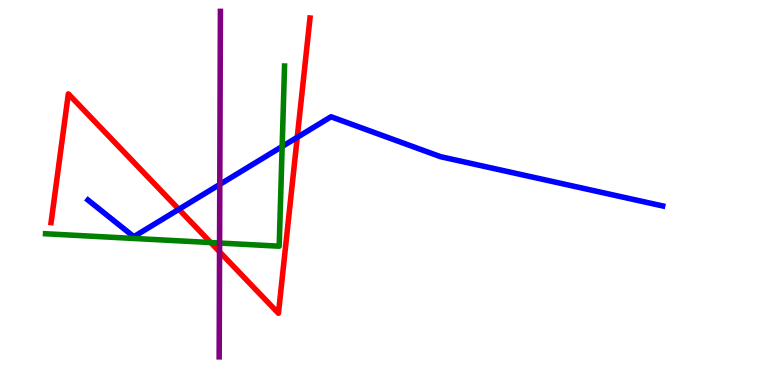[{'lines': ['blue', 'red'], 'intersections': [{'x': 2.31, 'y': 4.56}, {'x': 3.84, 'y': 6.43}]}, {'lines': ['green', 'red'], 'intersections': [{'x': 2.72, 'y': 3.7}]}, {'lines': ['purple', 'red'], 'intersections': [{'x': 2.83, 'y': 3.46}]}, {'lines': ['blue', 'green'], 'intersections': [{'x': 3.64, 'y': 6.2}]}, {'lines': ['blue', 'purple'], 'intersections': [{'x': 2.84, 'y': 5.21}]}, {'lines': ['green', 'purple'], 'intersections': [{'x': 2.83, 'y': 3.69}]}]